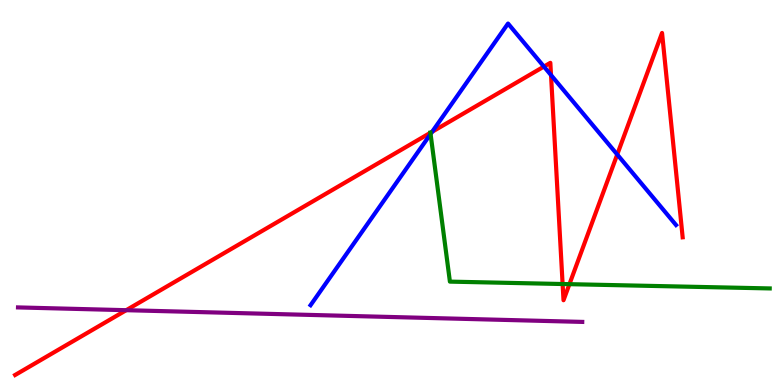[{'lines': ['blue', 'red'], 'intersections': [{'x': 5.58, 'y': 6.58}, {'x': 7.02, 'y': 8.27}, {'x': 7.11, 'y': 8.05}, {'x': 7.96, 'y': 5.99}]}, {'lines': ['green', 'red'], 'intersections': [{'x': 5.55, 'y': 6.55}, {'x': 7.26, 'y': 2.62}, {'x': 7.35, 'y': 2.62}]}, {'lines': ['purple', 'red'], 'intersections': [{'x': 1.63, 'y': 1.94}]}, {'lines': ['blue', 'green'], 'intersections': [{'x': 5.56, 'y': 6.52}]}, {'lines': ['blue', 'purple'], 'intersections': []}, {'lines': ['green', 'purple'], 'intersections': []}]